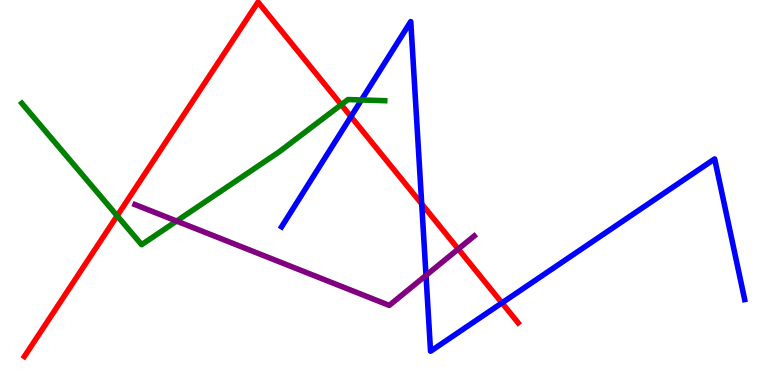[{'lines': ['blue', 'red'], 'intersections': [{'x': 4.53, 'y': 6.97}, {'x': 5.44, 'y': 4.7}, {'x': 6.48, 'y': 2.13}]}, {'lines': ['green', 'red'], 'intersections': [{'x': 1.51, 'y': 4.39}, {'x': 4.4, 'y': 7.28}]}, {'lines': ['purple', 'red'], 'intersections': [{'x': 5.91, 'y': 3.53}]}, {'lines': ['blue', 'green'], 'intersections': [{'x': 4.66, 'y': 7.4}]}, {'lines': ['blue', 'purple'], 'intersections': [{'x': 5.5, 'y': 2.85}]}, {'lines': ['green', 'purple'], 'intersections': [{'x': 2.28, 'y': 4.26}]}]